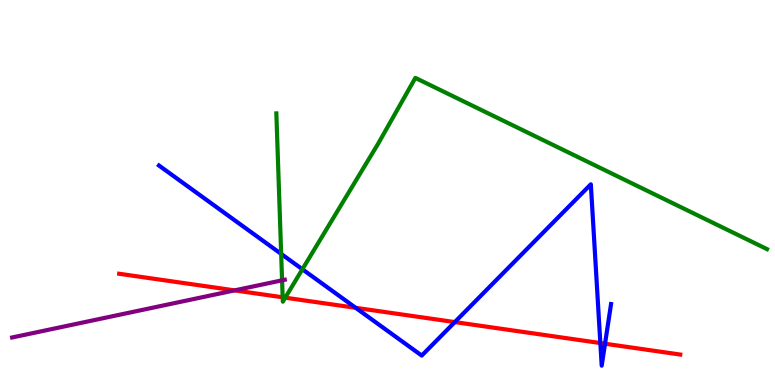[{'lines': ['blue', 'red'], 'intersections': [{'x': 4.59, 'y': 2.0}, {'x': 5.87, 'y': 1.63}, {'x': 7.75, 'y': 1.09}, {'x': 7.81, 'y': 1.07}]}, {'lines': ['green', 'red'], 'intersections': [{'x': 3.65, 'y': 2.28}, {'x': 3.68, 'y': 2.27}]}, {'lines': ['purple', 'red'], 'intersections': [{'x': 3.03, 'y': 2.46}]}, {'lines': ['blue', 'green'], 'intersections': [{'x': 3.63, 'y': 3.4}, {'x': 3.9, 'y': 3.01}]}, {'lines': ['blue', 'purple'], 'intersections': []}, {'lines': ['green', 'purple'], 'intersections': [{'x': 3.64, 'y': 2.72}]}]